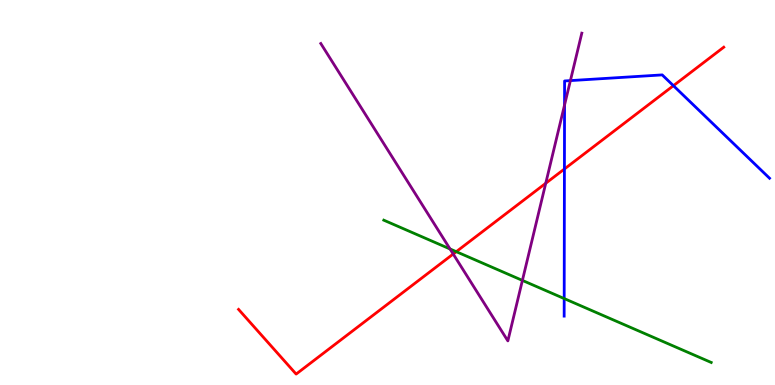[{'lines': ['blue', 'red'], 'intersections': [{'x': 7.28, 'y': 5.61}, {'x': 8.69, 'y': 7.77}]}, {'lines': ['green', 'red'], 'intersections': [{'x': 5.89, 'y': 3.46}]}, {'lines': ['purple', 'red'], 'intersections': [{'x': 5.85, 'y': 3.4}, {'x': 7.04, 'y': 5.24}]}, {'lines': ['blue', 'green'], 'intersections': [{'x': 7.28, 'y': 2.24}]}, {'lines': ['blue', 'purple'], 'intersections': [{'x': 7.28, 'y': 7.27}, {'x': 7.36, 'y': 7.91}]}, {'lines': ['green', 'purple'], 'intersections': [{'x': 5.81, 'y': 3.53}, {'x': 6.74, 'y': 2.72}]}]